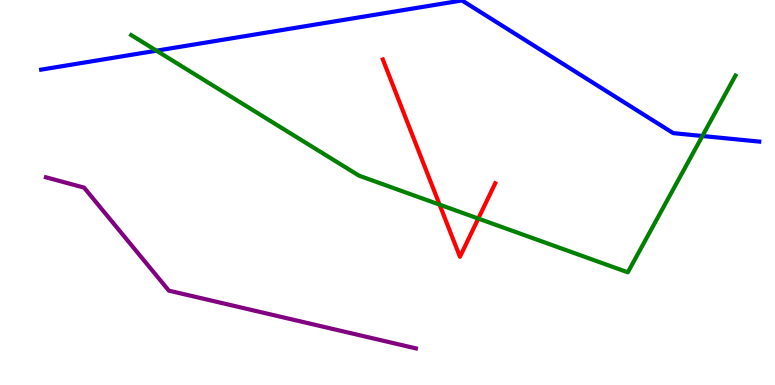[{'lines': ['blue', 'red'], 'intersections': []}, {'lines': ['green', 'red'], 'intersections': [{'x': 5.67, 'y': 4.68}, {'x': 6.17, 'y': 4.32}]}, {'lines': ['purple', 'red'], 'intersections': []}, {'lines': ['blue', 'green'], 'intersections': [{'x': 2.02, 'y': 8.68}, {'x': 9.06, 'y': 6.47}]}, {'lines': ['blue', 'purple'], 'intersections': []}, {'lines': ['green', 'purple'], 'intersections': []}]